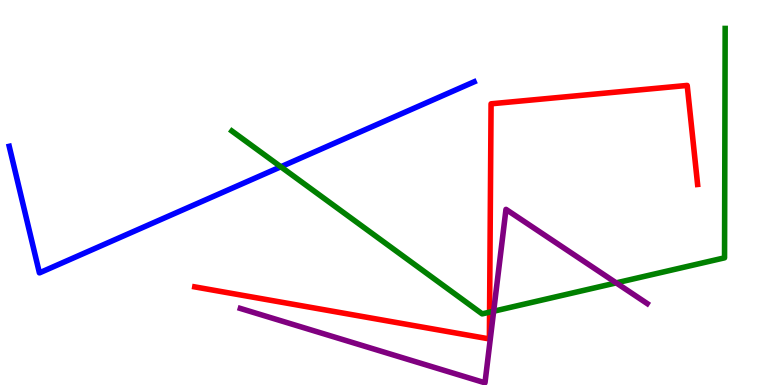[{'lines': ['blue', 'red'], 'intersections': []}, {'lines': ['green', 'red'], 'intersections': [{'x': 6.32, 'y': 1.89}]}, {'lines': ['purple', 'red'], 'intersections': []}, {'lines': ['blue', 'green'], 'intersections': [{'x': 3.62, 'y': 5.67}]}, {'lines': ['blue', 'purple'], 'intersections': []}, {'lines': ['green', 'purple'], 'intersections': [{'x': 6.37, 'y': 1.92}, {'x': 7.95, 'y': 2.65}]}]